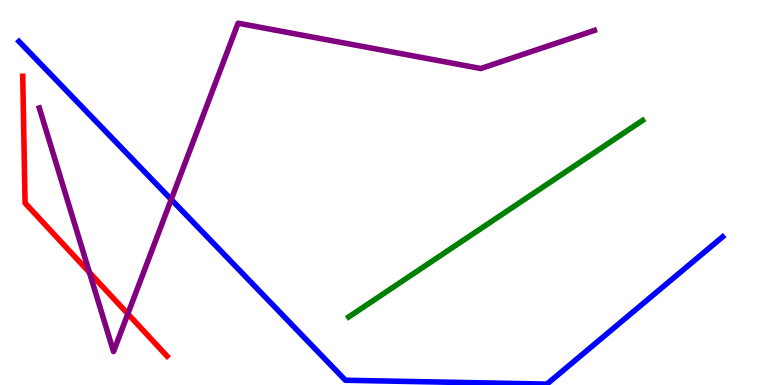[{'lines': ['blue', 'red'], 'intersections': []}, {'lines': ['green', 'red'], 'intersections': []}, {'lines': ['purple', 'red'], 'intersections': [{'x': 1.15, 'y': 2.92}, {'x': 1.65, 'y': 1.85}]}, {'lines': ['blue', 'green'], 'intersections': []}, {'lines': ['blue', 'purple'], 'intersections': [{'x': 2.21, 'y': 4.82}]}, {'lines': ['green', 'purple'], 'intersections': []}]